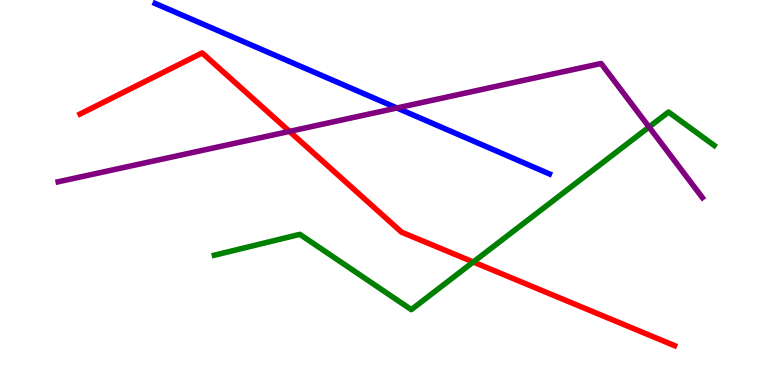[{'lines': ['blue', 'red'], 'intersections': []}, {'lines': ['green', 'red'], 'intersections': [{'x': 6.11, 'y': 3.2}]}, {'lines': ['purple', 'red'], 'intersections': [{'x': 3.74, 'y': 6.59}]}, {'lines': ['blue', 'green'], 'intersections': []}, {'lines': ['blue', 'purple'], 'intersections': [{'x': 5.12, 'y': 7.2}]}, {'lines': ['green', 'purple'], 'intersections': [{'x': 8.37, 'y': 6.7}]}]